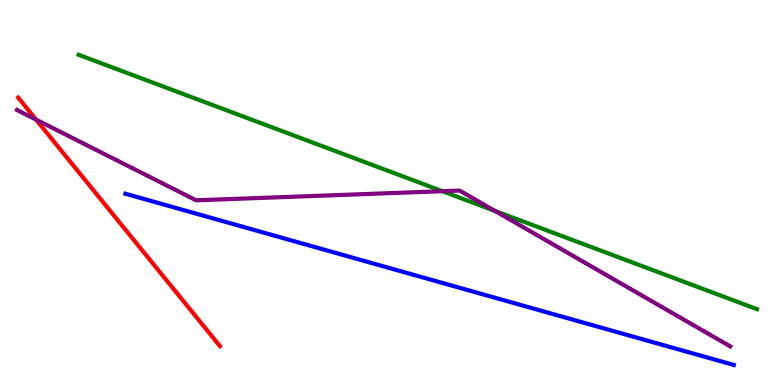[{'lines': ['blue', 'red'], 'intersections': []}, {'lines': ['green', 'red'], 'intersections': []}, {'lines': ['purple', 'red'], 'intersections': [{'x': 0.465, 'y': 6.89}]}, {'lines': ['blue', 'green'], 'intersections': []}, {'lines': ['blue', 'purple'], 'intersections': []}, {'lines': ['green', 'purple'], 'intersections': [{'x': 5.71, 'y': 5.03}, {'x': 6.39, 'y': 4.52}]}]